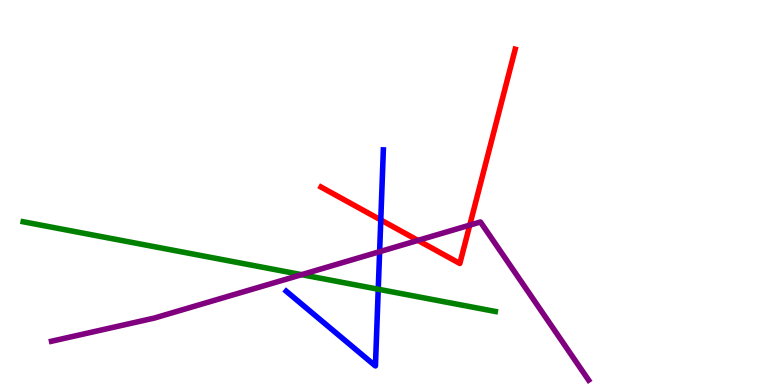[{'lines': ['blue', 'red'], 'intersections': [{'x': 4.91, 'y': 4.29}]}, {'lines': ['green', 'red'], 'intersections': []}, {'lines': ['purple', 'red'], 'intersections': [{'x': 5.39, 'y': 3.76}, {'x': 6.06, 'y': 4.15}]}, {'lines': ['blue', 'green'], 'intersections': [{'x': 4.88, 'y': 2.49}]}, {'lines': ['blue', 'purple'], 'intersections': [{'x': 4.9, 'y': 3.46}]}, {'lines': ['green', 'purple'], 'intersections': [{'x': 3.89, 'y': 2.87}]}]